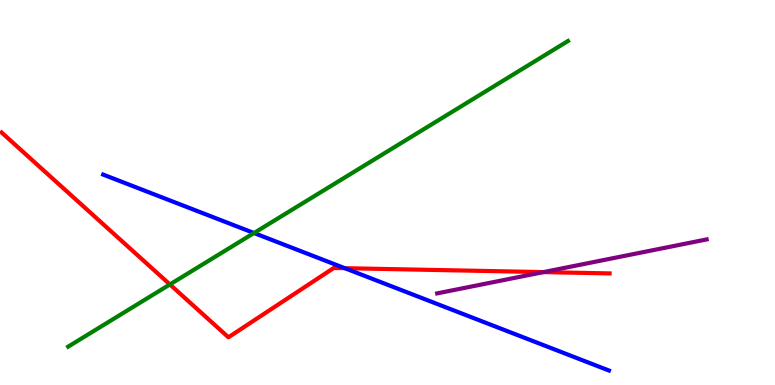[{'lines': ['blue', 'red'], 'intersections': [{'x': 4.45, 'y': 3.03}]}, {'lines': ['green', 'red'], 'intersections': [{'x': 2.19, 'y': 2.61}]}, {'lines': ['purple', 'red'], 'intersections': [{'x': 7.01, 'y': 2.93}]}, {'lines': ['blue', 'green'], 'intersections': [{'x': 3.28, 'y': 3.95}]}, {'lines': ['blue', 'purple'], 'intersections': []}, {'lines': ['green', 'purple'], 'intersections': []}]